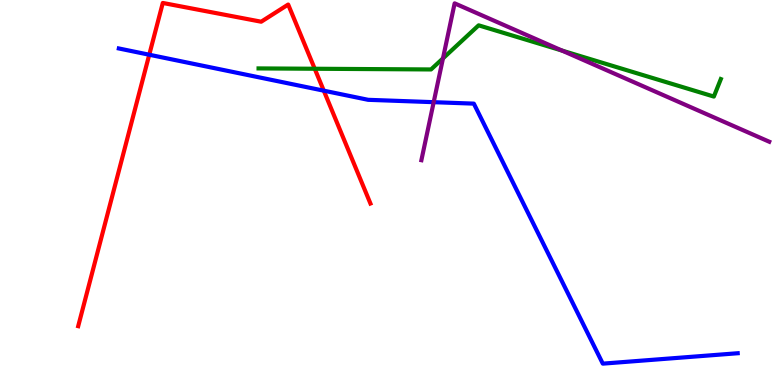[{'lines': ['blue', 'red'], 'intersections': [{'x': 1.93, 'y': 8.58}, {'x': 4.18, 'y': 7.64}]}, {'lines': ['green', 'red'], 'intersections': [{'x': 4.06, 'y': 8.21}]}, {'lines': ['purple', 'red'], 'intersections': []}, {'lines': ['blue', 'green'], 'intersections': []}, {'lines': ['blue', 'purple'], 'intersections': [{'x': 5.6, 'y': 7.35}]}, {'lines': ['green', 'purple'], 'intersections': [{'x': 5.72, 'y': 8.48}, {'x': 7.25, 'y': 8.69}]}]